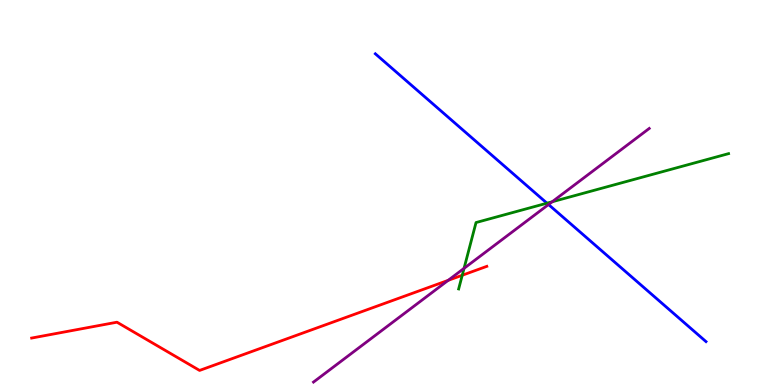[{'lines': ['blue', 'red'], 'intersections': []}, {'lines': ['green', 'red'], 'intersections': [{'x': 5.96, 'y': 2.85}]}, {'lines': ['purple', 'red'], 'intersections': [{'x': 5.78, 'y': 2.72}]}, {'lines': ['blue', 'green'], 'intersections': [{'x': 7.06, 'y': 4.72}]}, {'lines': ['blue', 'purple'], 'intersections': [{'x': 7.08, 'y': 4.69}]}, {'lines': ['green', 'purple'], 'intersections': [{'x': 5.99, 'y': 3.03}, {'x': 7.13, 'y': 4.76}]}]